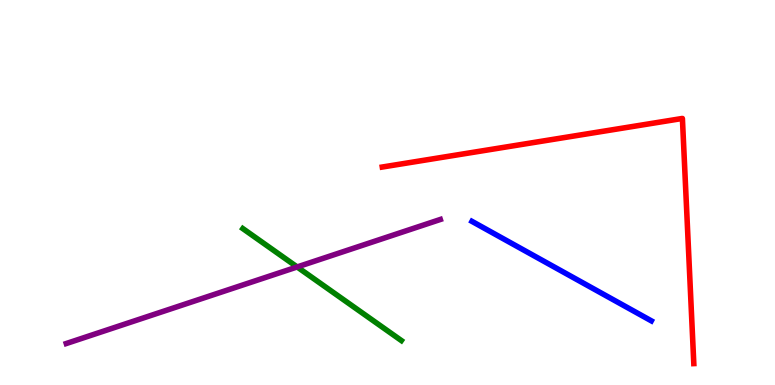[{'lines': ['blue', 'red'], 'intersections': []}, {'lines': ['green', 'red'], 'intersections': []}, {'lines': ['purple', 'red'], 'intersections': []}, {'lines': ['blue', 'green'], 'intersections': []}, {'lines': ['blue', 'purple'], 'intersections': []}, {'lines': ['green', 'purple'], 'intersections': [{'x': 3.83, 'y': 3.07}]}]